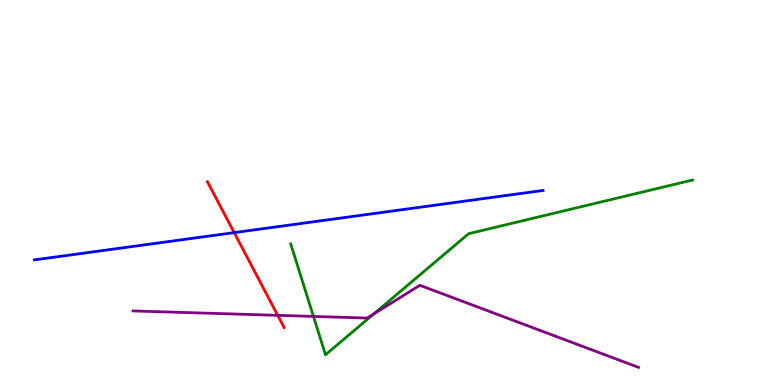[{'lines': ['blue', 'red'], 'intersections': [{'x': 3.02, 'y': 3.96}]}, {'lines': ['green', 'red'], 'intersections': []}, {'lines': ['purple', 'red'], 'intersections': [{'x': 3.58, 'y': 1.81}]}, {'lines': ['blue', 'green'], 'intersections': []}, {'lines': ['blue', 'purple'], 'intersections': []}, {'lines': ['green', 'purple'], 'intersections': [{'x': 4.04, 'y': 1.78}, {'x': 4.82, 'y': 1.84}]}]